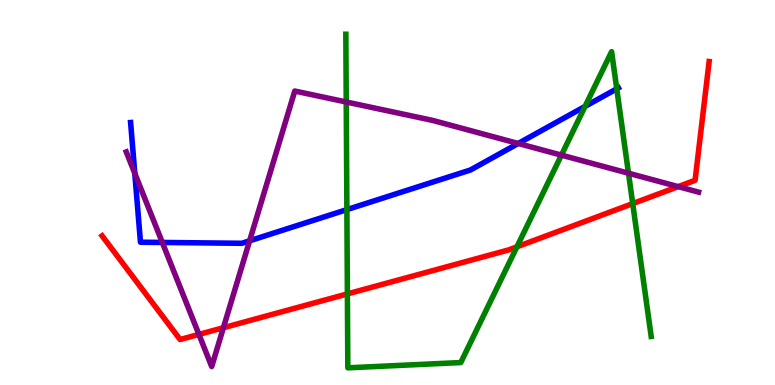[{'lines': ['blue', 'red'], 'intersections': []}, {'lines': ['green', 'red'], 'intersections': [{'x': 4.48, 'y': 2.37}, {'x': 6.67, 'y': 3.59}, {'x': 8.16, 'y': 4.71}]}, {'lines': ['purple', 'red'], 'intersections': [{'x': 2.57, 'y': 1.31}, {'x': 2.88, 'y': 1.49}, {'x': 8.75, 'y': 5.15}]}, {'lines': ['blue', 'green'], 'intersections': [{'x': 4.48, 'y': 4.56}, {'x': 7.55, 'y': 7.24}, {'x': 7.96, 'y': 7.69}]}, {'lines': ['blue', 'purple'], 'intersections': [{'x': 1.74, 'y': 5.5}, {'x': 2.09, 'y': 3.7}, {'x': 3.22, 'y': 3.75}, {'x': 6.69, 'y': 6.27}]}, {'lines': ['green', 'purple'], 'intersections': [{'x': 4.47, 'y': 7.35}, {'x': 7.24, 'y': 5.97}, {'x': 8.11, 'y': 5.5}]}]